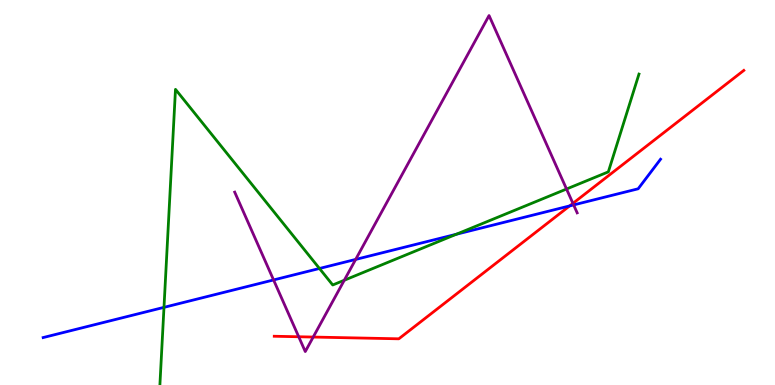[{'lines': ['blue', 'red'], 'intersections': [{'x': 7.35, 'y': 4.65}]}, {'lines': ['green', 'red'], 'intersections': []}, {'lines': ['purple', 'red'], 'intersections': [{'x': 3.85, 'y': 1.25}, {'x': 4.04, 'y': 1.25}, {'x': 7.39, 'y': 4.72}]}, {'lines': ['blue', 'green'], 'intersections': [{'x': 2.12, 'y': 2.02}, {'x': 4.12, 'y': 3.03}, {'x': 5.89, 'y': 3.92}]}, {'lines': ['blue', 'purple'], 'intersections': [{'x': 3.53, 'y': 2.73}, {'x': 4.59, 'y': 3.26}, {'x': 7.4, 'y': 4.68}]}, {'lines': ['green', 'purple'], 'intersections': [{'x': 4.44, 'y': 2.72}, {'x': 7.31, 'y': 5.09}]}]